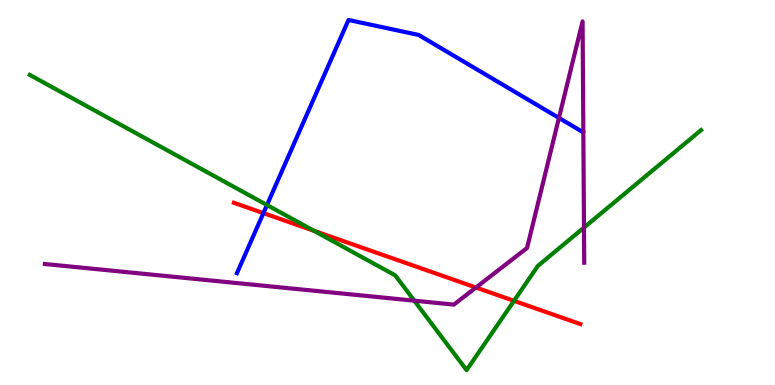[{'lines': ['blue', 'red'], 'intersections': [{'x': 3.4, 'y': 4.46}]}, {'lines': ['green', 'red'], 'intersections': [{'x': 4.05, 'y': 4.0}, {'x': 6.63, 'y': 2.19}]}, {'lines': ['purple', 'red'], 'intersections': [{'x': 6.14, 'y': 2.53}]}, {'lines': ['blue', 'green'], 'intersections': [{'x': 3.44, 'y': 4.68}]}, {'lines': ['blue', 'purple'], 'intersections': [{'x': 7.21, 'y': 6.94}]}, {'lines': ['green', 'purple'], 'intersections': [{'x': 5.35, 'y': 2.19}, {'x': 7.54, 'y': 4.09}]}]